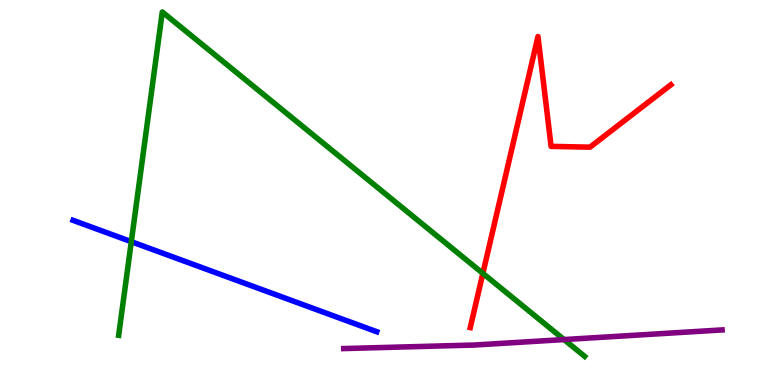[{'lines': ['blue', 'red'], 'intersections': []}, {'lines': ['green', 'red'], 'intersections': [{'x': 6.23, 'y': 2.9}]}, {'lines': ['purple', 'red'], 'intersections': []}, {'lines': ['blue', 'green'], 'intersections': [{'x': 1.69, 'y': 3.72}]}, {'lines': ['blue', 'purple'], 'intersections': []}, {'lines': ['green', 'purple'], 'intersections': [{'x': 7.28, 'y': 1.18}]}]